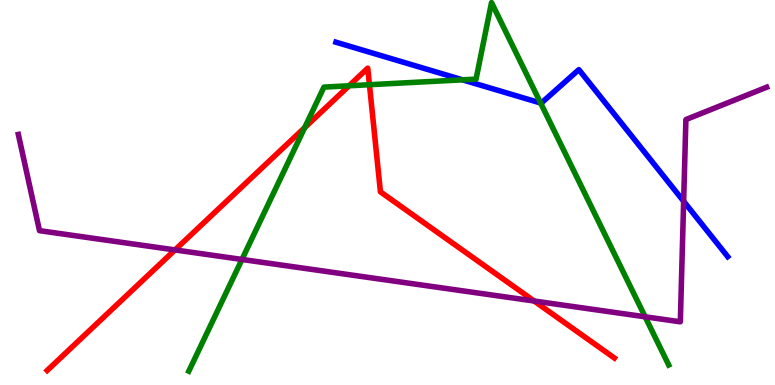[{'lines': ['blue', 'red'], 'intersections': []}, {'lines': ['green', 'red'], 'intersections': [{'x': 3.93, 'y': 6.69}, {'x': 4.5, 'y': 7.77}, {'x': 4.77, 'y': 7.8}]}, {'lines': ['purple', 'red'], 'intersections': [{'x': 2.26, 'y': 3.51}, {'x': 6.89, 'y': 2.18}]}, {'lines': ['blue', 'green'], 'intersections': [{'x': 5.97, 'y': 7.93}, {'x': 6.98, 'y': 7.32}]}, {'lines': ['blue', 'purple'], 'intersections': [{'x': 8.82, 'y': 4.77}]}, {'lines': ['green', 'purple'], 'intersections': [{'x': 3.12, 'y': 3.26}, {'x': 8.32, 'y': 1.77}]}]